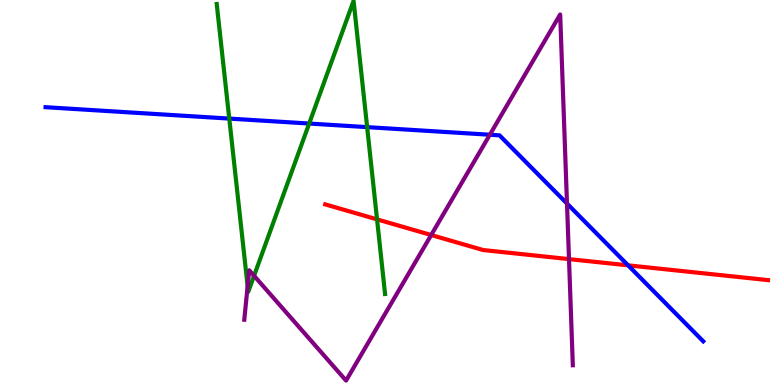[{'lines': ['blue', 'red'], 'intersections': [{'x': 8.1, 'y': 3.11}]}, {'lines': ['green', 'red'], 'intersections': [{'x': 4.87, 'y': 4.3}]}, {'lines': ['purple', 'red'], 'intersections': [{'x': 5.56, 'y': 3.9}, {'x': 7.34, 'y': 3.27}]}, {'lines': ['blue', 'green'], 'intersections': [{'x': 2.96, 'y': 6.92}, {'x': 3.99, 'y': 6.79}, {'x': 4.74, 'y': 6.7}]}, {'lines': ['blue', 'purple'], 'intersections': [{'x': 6.32, 'y': 6.5}, {'x': 7.32, 'y': 4.71}]}, {'lines': ['green', 'purple'], 'intersections': [{'x': 3.2, 'y': 2.57}, {'x': 3.28, 'y': 2.84}]}]